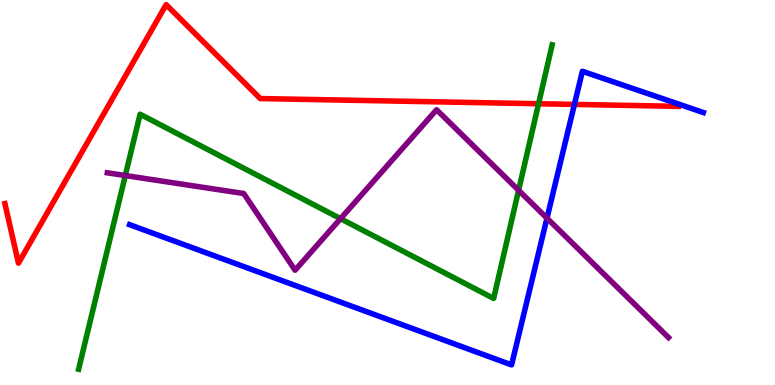[{'lines': ['blue', 'red'], 'intersections': [{'x': 7.41, 'y': 7.29}]}, {'lines': ['green', 'red'], 'intersections': [{'x': 6.95, 'y': 7.31}]}, {'lines': ['purple', 'red'], 'intersections': []}, {'lines': ['blue', 'green'], 'intersections': []}, {'lines': ['blue', 'purple'], 'intersections': [{'x': 7.06, 'y': 4.33}]}, {'lines': ['green', 'purple'], 'intersections': [{'x': 1.62, 'y': 5.44}, {'x': 4.39, 'y': 4.32}, {'x': 6.69, 'y': 5.06}]}]